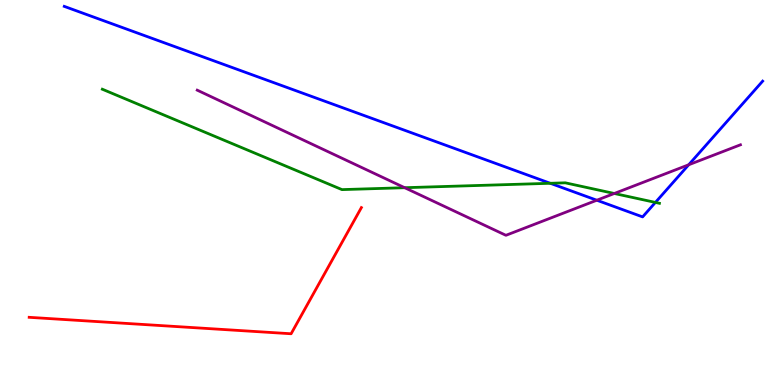[{'lines': ['blue', 'red'], 'intersections': []}, {'lines': ['green', 'red'], 'intersections': []}, {'lines': ['purple', 'red'], 'intersections': []}, {'lines': ['blue', 'green'], 'intersections': [{'x': 7.1, 'y': 5.24}, {'x': 8.46, 'y': 4.74}]}, {'lines': ['blue', 'purple'], 'intersections': [{'x': 7.7, 'y': 4.8}, {'x': 8.89, 'y': 5.72}]}, {'lines': ['green', 'purple'], 'intersections': [{'x': 5.22, 'y': 5.12}, {'x': 7.93, 'y': 4.97}]}]